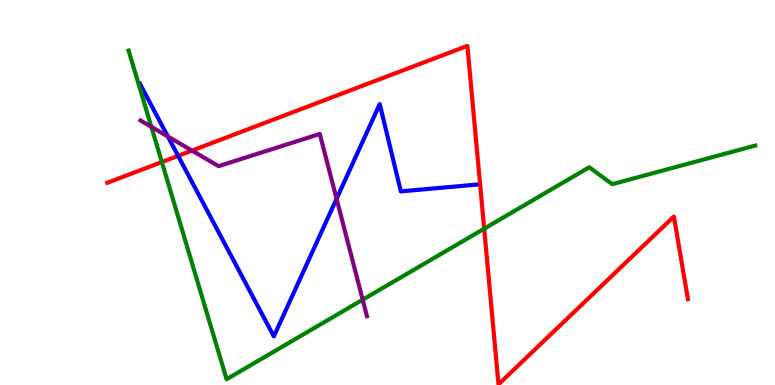[{'lines': ['blue', 'red'], 'intersections': [{'x': 2.3, 'y': 5.95}]}, {'lines': ['green', 'red'], 'intersections': [{'x': 2.09, 'y': 5.79}, {'x': 6.25, 'y': 4.06}]}, {'lines': ['purple', 'red'], 'intersections': [{'x': 2.48, 'y': 6.09}]}, {'lines': ['blue', 'green'], 'intersections': []}, {'lines': ['blue', 'purple'], 'intersections': [{'x': 2.17, 'y': 6.46}, {'x': 4.34, 'y': 4.84}]}, {'lines': ['green', 'purple'], 'intersections': [{'x': 1.95, 'y': 6.71}, {'x': 4.68, 'y': 2.22}]}]